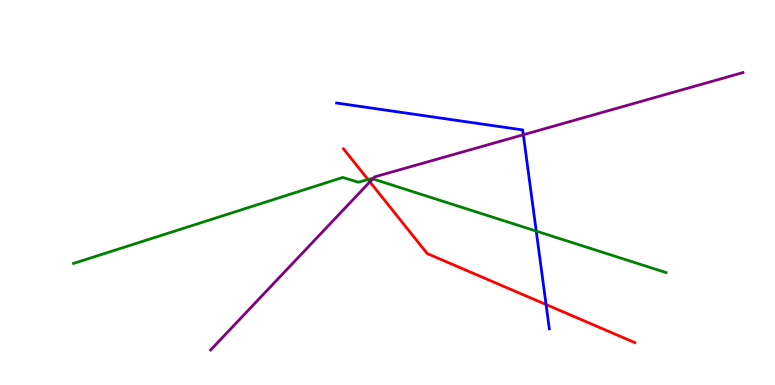[{'lines': ['blue', 'red'], 'intersections': [{'x': 7.05, 'y': 2.09}]}, {'lines': ['green', 'red'], 'intersections': [{'x': 4.75, 'y': 5.34}]}, {'lines': ['purple', 'red'], 'intersections': [{'x': 4.77, 'y': 5.28}]}, {'lines': ['blue', 'green'], 'intersections': [{'x': 6.92, 'y': 4.0}]}, {'lines': ['blue', 'purple'], 'intersections': [{'x': 6.75, 'y': 6.5}]}, {'lines': ['green', 'purple'], 'intersections': [{'x': 4.81, 'y': 5.35}]}]